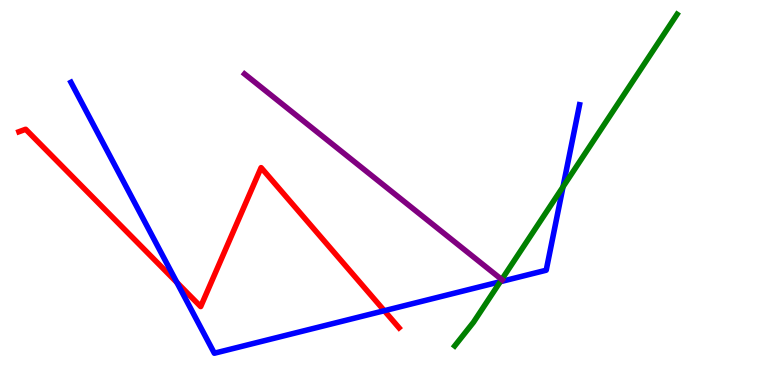[{'lines': ['blue', 'red'], 'intersections': [{'x': 2.28, 'y': 2.66}, {'x': 4.96, 'y': 1.93}]}, {'lines': ['green', 'red'], 'intersections': []}, {'lines': ['purple', 'red'], 'intersections': []}, {'lines': ['blue', 'green'], 'intersections': [{'x': 6.46, 'y': 2.68}, {'x': 7.26, 'y': 5.15}]}, {'lines': ['blue', 'purple'], 'intersections': []}, {'lines': ['green', 'purple'], 'intersections': [{'x': 6.47, 'y': 2.74}]}]